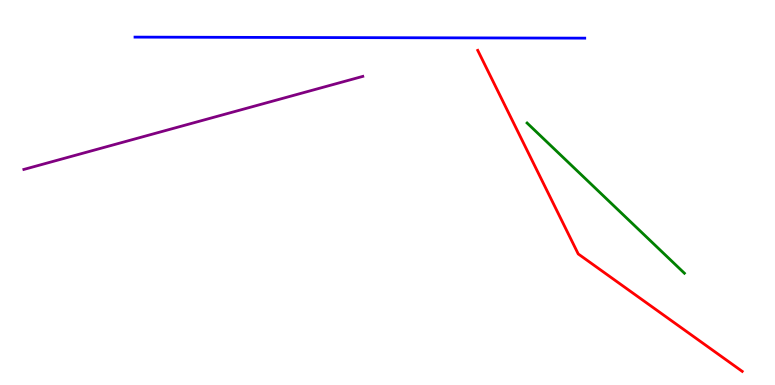[{'lines': ['blue', 'red'], 'intersections': []}, {'lines': ['green', 'red'], 'intersections': []}, {'lines': ['purple', 'red'], 'intersections': []}, {'lines': ['blue', 'green'], 'intersections': []}, {'lines': ['blue', 'purple'], 'intersections': []}, {'lines': ['green', 'purple'], 'intersections': []}]